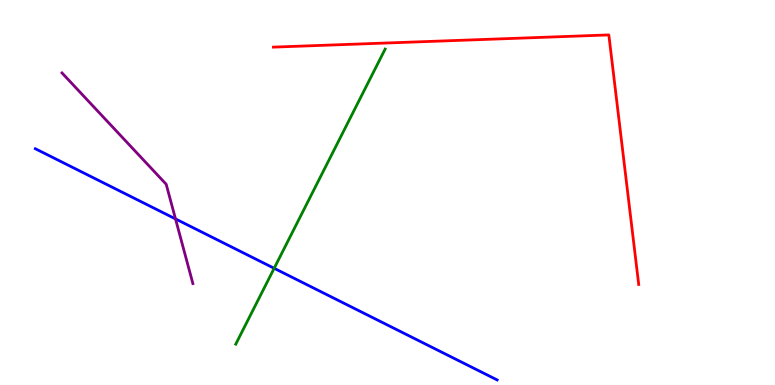[{'lines': ['blue', 'red'], 'intersections': []}, {'lines': ['green', 'red'], 'intersections': []}, {'lines': ['purple', 'red'], 'intersections': []}, {'lines': ['blue', 'green'], 'intersections': [{'x': 3.54, 'y': 3.03}]}, {'lines': ['blue', 'purple'], 'intersections': [{'x': 2.26, 'y': 4.31}]}, {'lines': ['green', 'purple'], 'intersections': []}]